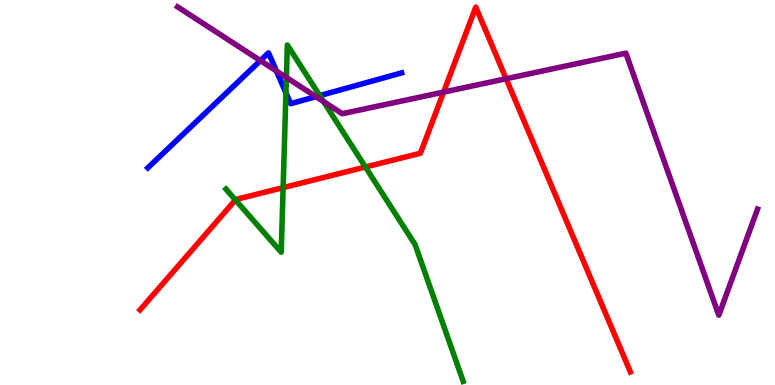[{'lines': ['blue', 'red'], 'intersections': []}, {'lines': ['green', 'red'], 'intersections': [{'x': 3.04, 'y': 4.81}, {'x': 3.65, 'y': 5.13}, {'x': 4.72, 'y': 5.66}]}, {'lines': ['purple', 'red'], 'intersections': [{'x': 5.72, 'y': 7.61}, {'x': 6.53, 'y': 7.95}]}, {'lines': ['blue', 'green'], 'intersections': [{'x': 3.69, 'y': 7.59}, {'x': 4.13, 'y': 7.52}]}, {'lines': ['blue', 'purple'], 'intersections': [{'x': 3.36, 'y': 8.43}, {'x': 3.57, 'y': 8.16}, {'x': 4.08, 'y': 7.49}]}, {'lines': ['green', 'purple'], 'intersections': [{'x': 3.7, 'y': 7.99}, {'x': 4.17, 'y': 7.36}]}]